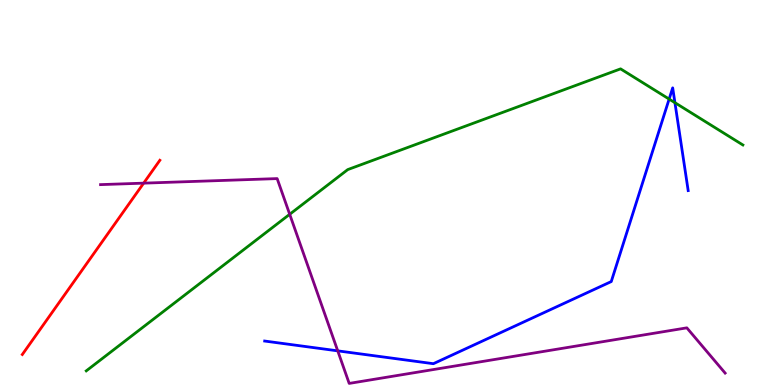[{'lines': ['blue', 'red'], 'intersections': []}, {'lines': ['green', 'red'], 'intersections': []}, {'lines': ['purple', 'red'], 'intersections': [{'x': 1.85, 'y': 5.24}]}, {'lines': ['blue', 'green'], 'intersections': [{'x': 8.63, 'y': 7.43}, {'x': 8.71, 'y': 7.33}]}, {'lines': ['blue', 'purple'], 'intersections': [{'x': 4.36, 'y': 0.887}]}, {'lines': ['green', 'purple'], 'intersections': [{'x': 3.74, 'y': 4.43}]}]